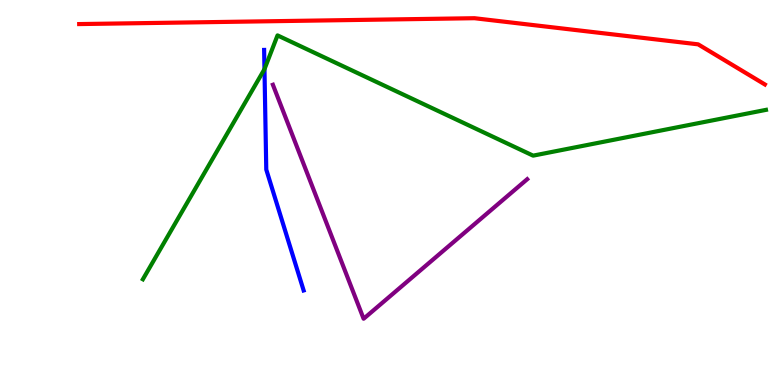[{'lines': ['blue', 'red'], 'intersections': []}, {'lines': ['green', 'red'], 'intersections': []}, {'lines': ['purple', 'red'], 'intersections': []}, {'lines': ['blue', 'green'], 'intersections': [{'x': 3.41, 'y': 8.2}]}, {'lines': ['blue', 'purple'], 'intersections': []}, {'lines': ['green', 'purple'], 'intersections': []}]